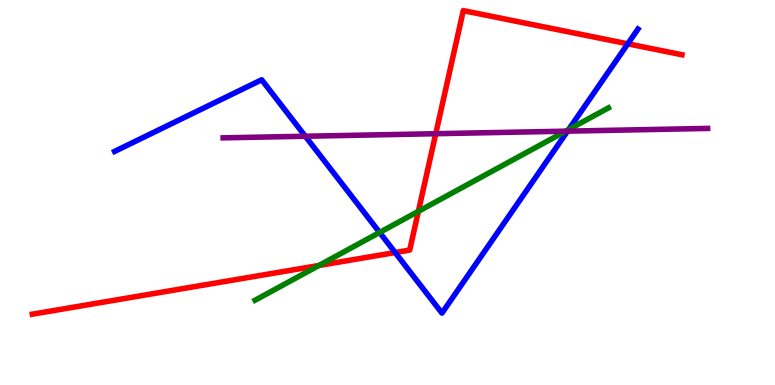[{'lines': ['blue', 'red'], 'intersections': [{'x': 5.1, 'y': 3.44}, {'x': 8.1, 'y': 8.86}]}, {'lines': ['green', 'red'], 'intersections': [{'x': 4.11, 'y': 3.1}, {'x': 5.4, 'y': 4.51}]}, {'lines': ['purple', 'red'], 'intersections': [{'x': 5.62, 'y': 6.53}]}, {'lines': ['blue', 'green'], 'intersections': [{'x': 4.9, 'y': 3.96}, {'x': 7.34, 'y': 6.63}]}, {'lines': ['blue', 'purple'], 'intersections': [{'x': 3.94, 'y': 6.46}, {'x': 7.32, 'y': 6.59}]}, {'lines': ['green', 'purple'], 'intersections': [{'x': 7.3, 'y': 6.59}]}]